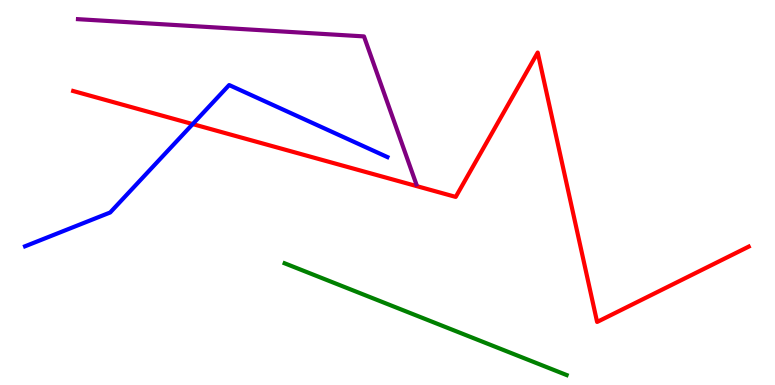[{'lines': ['blue', 'red'], 'intersections': [{'x': 2.49, 'y': 6.78}]}, {'lines': ['green', 'red'], 'intersections': []}, {'lines': ['purple', 'red'], 'intersections': []}, {'lines': ['blue', 'green'], 'intersections': []}, {'lines': ['blue', 'purple'], 'intersections': []}, {'lines': ['green', 'purple'], 'intersections': []}]